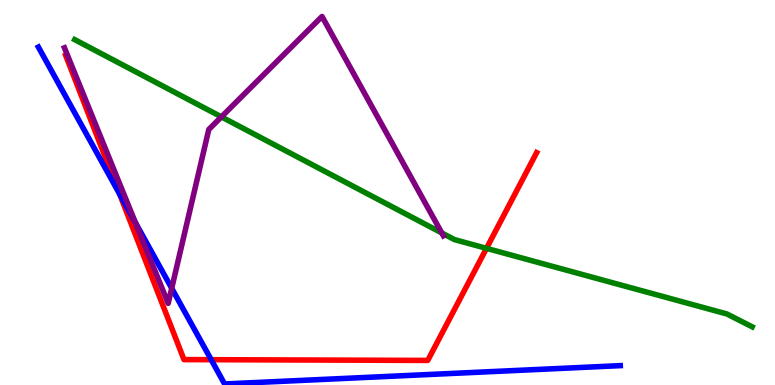[{'lines': ['blue', 'red'], 'intersections': [{'x': 1.54, 'y': 4.96}, {'x': 2.72, 'y': 0.657}]}, {'lines': ['green', 'red'], 'intersections': [{'x': 6.28, 'y': 3.55}]}, {'lines': ['purple', 'red'], 'intersections': []}, {'lines': ['blue', 'green'], 'intersections': []}, {'lines': ['blue', 'purple'], 'intersections': [{'x': 1.75, 'y': 4.22}, {'x': 2.22, 'y': 2.51}]}, {'lines': ['green', 'purple'], 'intersections': [{'x': 2.86, 'y': 6.96}, {'x': 5.7, 'y': 3.95}]}]